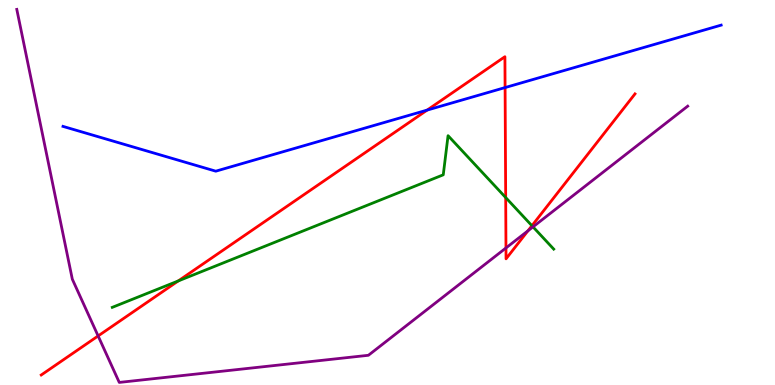[{'lines': ['blue', 'red'], 'intersections': [{'x': 5.51, 'y': 7.14}, {'x': 6.52, 'y': 7.73}]}, {'lines': ['green', 'red'], 'intersections': [{'x': 2.3, 'y': 2.7}, {'x': 6.53, 'y': 4.87}, {'x': 6.86, 'y': 4.14}]}, {'lines': ['purple', 'red'], 'intersections': [{'x': 1.27, 'y': 1.27}, {'x': 6.53, 'y': 3.56}, {'x': 6.81, 'y': 4.0}]}, {'lines': ['blue', 'green'], 'intersections': []}, {'lines': ['blue', 'purple'], 'intersections': []}, {'lines': ['green', 'purple'], 'intersections': [{'x': 6.88, 'y': 4.11}]}]